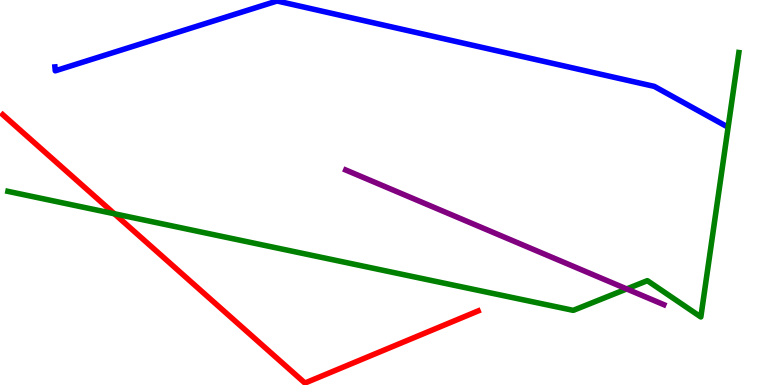[{'lines': ['blue', 'red'], 'intersections': []}, {'lines': ['green', 'red'], 'intersections': [{'x': 1.48, 'y': 4.45}]}, {'lines': ['purple', 'red'], 'intersections': []}, {'lines': ['blue', 'green'], 'intersections': []}, {'lines': ['blue', 'purple'], 'intersections': []}, {'lines': ['green', 'purple'], 'intersections': [{'x': 8.09, 'y': 2.5}]}]